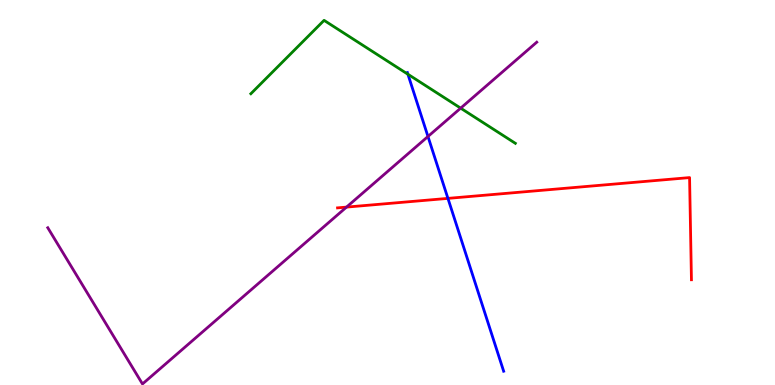[{'lines': ['blue', 'red'], 'intersections': [{'x': 5.78, 'y': 4.85}]}, {'lines': ['green', 'red'], 'intersections': []}, {'lines': ['purple', 'red'], 'intersections': [{'x': 4.47, 'y': 4.62}]}, {'lines': ['blue', 'green'], 'intersections': [{'x': 5.26, 'y': 8.07}]}, {'lines': ['blue', 'purple'], 'intersections': [{'x': 5.52, 'y': 6.45}]}, {'lines': ['green', 'purple'], 'intersections': [{'x': 5.94, 'y': 7.19}]}]